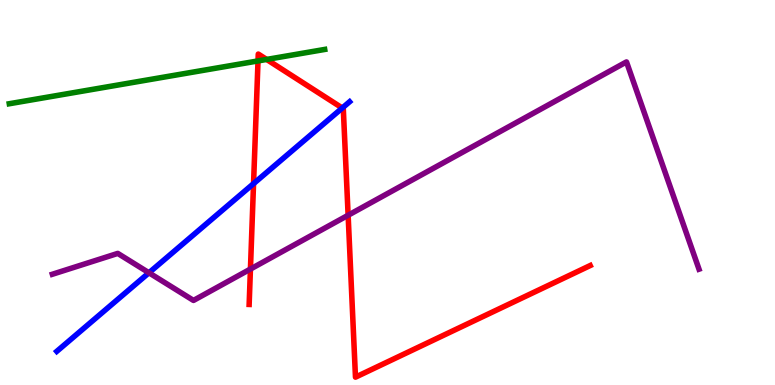[{'lines': ['blue', 'red'], 'intersections': [{'x': 3.27, 'y': 5.23}, {'x': 4.42, 'y': 7.19}]}, {'lines': ['green', 'red'], 'intersections': [{'x': 3.33, 'y': 8.42}, {'x': 3.44, 'y': 8.46}]}, {'lines': ['purple', 'red'], 'intersections': [{'x': 3.23, 'y': 3.01}, {'x': 4.49, 'y': 4.41}]}, {'lines': ['blue', 'green'], 'intersections': []}, {'lines': ['blue', 'purple'], 'intersections': [{'x': 1.92, 'y': 2.91}]}, {'lines': ['green', 'purple'], 'intersections': []}]